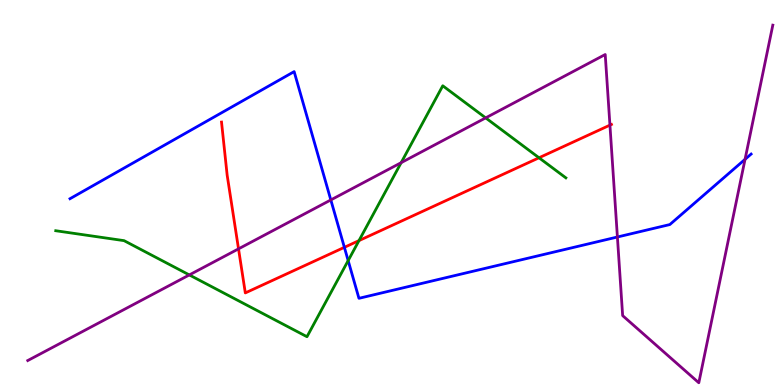[{'lines': ['blue', 'red'], 'intersections': [{'x': 4.44, 'y': 3.58}]}, {'lines': ['green', 'red'], 'intersections': [{'x': 4.63, 'y': 3.75}, {'x': 6.96, 'y': 5.9}]}, {'lines': ['purple', 'red'], 'intersections': [{'x': 3.08, 'y': 3.54}, {'x': 7.87, 'y': 6.75}]}, {'lines': ['blue', 'green'], 'intersections': [{'x': 4.49, 'y': 3.23}]}, {'lines': ['blue', 'purple'], 'intersections': [{'x': 4.27, 'y': 4.81}, {'x': 7.97, 'y': 3.84}, {'x': 9.61, 'y': 5.86}]}, {'lines': ['green', 'purple'], 'intersections': [{'x': 2.44, 'y': 2.86}, {'x': 5.18, 'y': 5.77}, {'x': 6.27, 'y': 6.94}]}]